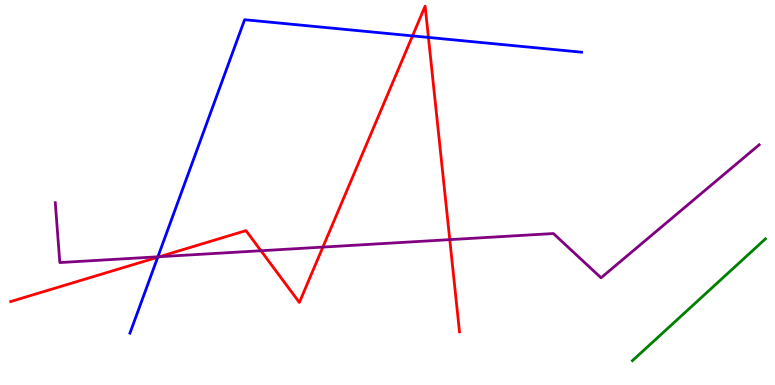[{'lines': ['blue', 'red'], 'intersections': [{'x': 2.04, 'y': 3.32}, {'x': 5.32, 'y': 9.07}, {'x': 5.53, 'y': 9.03}]}, {'lines': ['green', 'red'], 'intersections': []}, {'lines': ['purple', 'red'], 'intersections': [{'x': 2.06, 'y': 3.33}, {'x': 3.37, 'y': 3.49}, {'x': 4.17, 'y': 3.58}, {'x': 5.8, 'y': 3.78}]}, {'lines': ['blue', 'green'], 'intersections': []}, {'lines': ['blue', 'purple'], 'intersections': [{'x': 2.04, 'y': 3.33}]}, {'lines': ['green', 'purple'], 'intersections': []}]